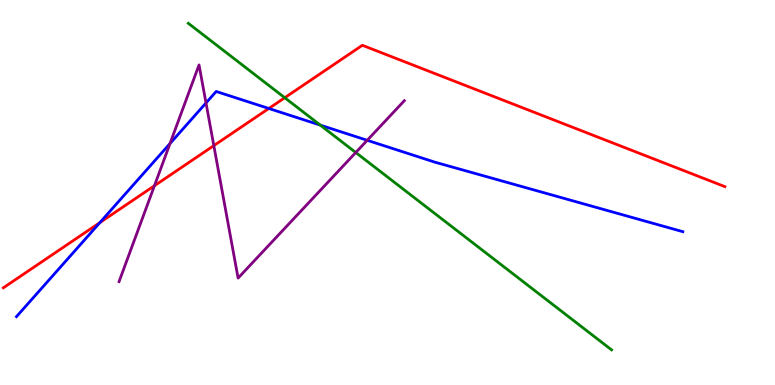[{'lines': ['blue', 'red'], 'intersections': [{'x': 1.29, 'y': 4.22}, {'x': 3.47, 'y': 7.18}]}, {'lines': ['green', 'red'], 'intersections': [{'x': 3.67, 'y': 7.46}]}, {'lines': ['purple', 'red'], 'intersections': [{'x': 1.99, 'y': 5.18}, {'x': 2.76, 'y': 6.22}]}, {'lines': ['blue', 'green'], 'intersections': [{'x': 4.13, 'y': 6.75}]}, {'lines': ['blue', 'purple'], 'intersections': [{'x': 2.19, 'y': 6.27}, {'x': 2.66, 'y': 7.33}, {'x': 4.74, 'y': 6.36}]}, {'lines': ['green', 'purple'], 'intersections': [{'x': 4.59, 'y': 6.04}]}]